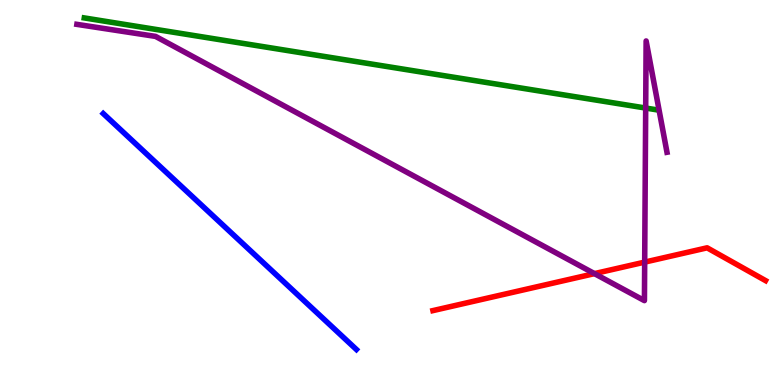[{'lines': ['blue', 'red'], 'intersections': []}, {'lines': ['green', 'red'], 'intersections': []}, {'lines': ['purple', 'red'], 'intersections': [{'x': 7.67, 'y': 2.89}, {'x': 8.32, 'y': 3.19}]}, {'lines': ['blue', 'green'], 'intersections': []}, {'lines': ['blue', 'purple'], 'intersections': []}, {'lines': ['green', 'purple'], 'intersections': [{'x': 8.33, 'y': 7.19}]}]